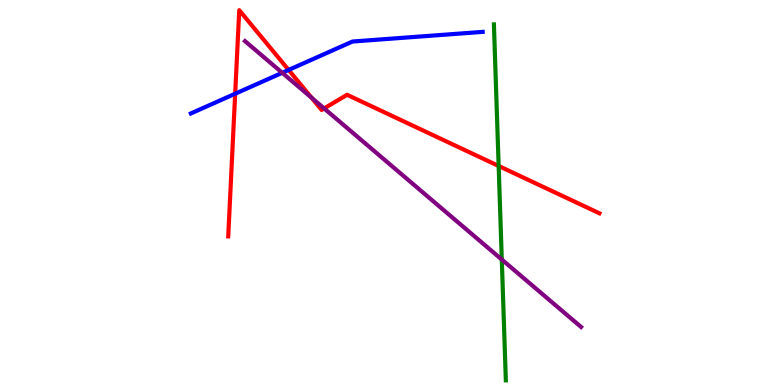[{'lines': ['blue', 'red'], 'intersections': [{'x': 3.03, 'y': 7.57}, {'x': 3.72, 'y': 8.18}]}, {'lines': ['green', 'red'], 'intersections': [{'x': 6.43, 'y': 5.69}]}, {'lines': ['purple', 'red'], 'intersections': [{'x': 4.02, 'y': 7.46}, {'x': 4.18, 'y': 7.18}]}, {'lines': ['blue', 'green'], 'intersections': []}, {'lines': ['blue', 'purple'], 'intersections': [{'x': 3.64, 'y': 8.11}]}, {'lines': ['green', 'purple'], 'intersections': [{'x': 6.47, 'y': 3.26}]}]